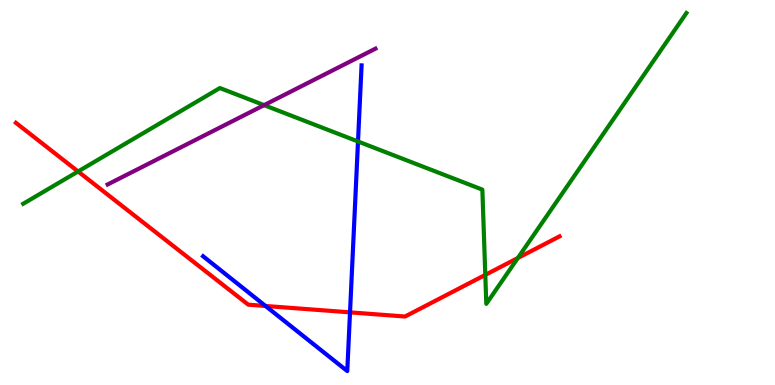[{'lines': ['blue', 'red'], 'intersections': [{'x': 3.43, 'y': 2.05}, {'x': 4.52, 'y': 1.89}]}, {'lines': ['green', 'red'], 'intersections': [{'x': 1.01, 'y': 5.55}, {'x': 6.26, 'y': 2.86}, {'x': 6.68, 'y': 3.3}]}, {'lines': ['purple', 'red'], 'intersections': []}, {'lines': ['blue', 'green'], 'intersections': [{'x': 4.62, 'y': 6.32}]}, {'lines': ['blue', 'purple'], 'intersections': []}, {'lines': ['green', 'purple'], 'intersections': [{'x': 3.41, 'y': 7.27}]}]